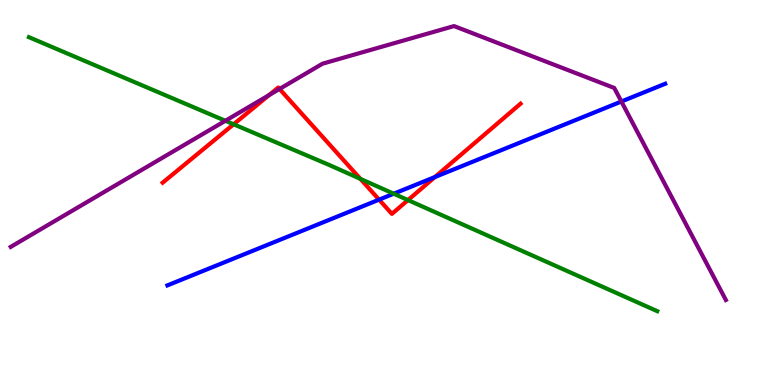[{'lines': ['blue', 'red'], 'intersections': [{'x': 4.89, 'y': 4.81}, {'x': 5.61, 'y': 5.4}]}, {'lines': ['green', 'red'], 'intersections': [{'x': 3.01, 'y': 6.77}, {'x': 4.65, 'y': 5.35}, {'x': 5.26, 'y': 4.8}]}, {'lines': ['purple', 'red'], 'intersections': [{'x': 3.47, 'y': 7.53}, {'x': 3.61, 'y': 7.69}]}, {'lines': ['blue', 'green'], 'intersections': [{'x': 5.08, 'y': 4.97}]}, {'lines': ['blue', 'purple'], 'intersections': [{'x': 8.02, 'y': 7.36}]}, {'lines': ['green', 'purple'], 'intersections': [{'x': 2.91, 'y': 6.86}]}]